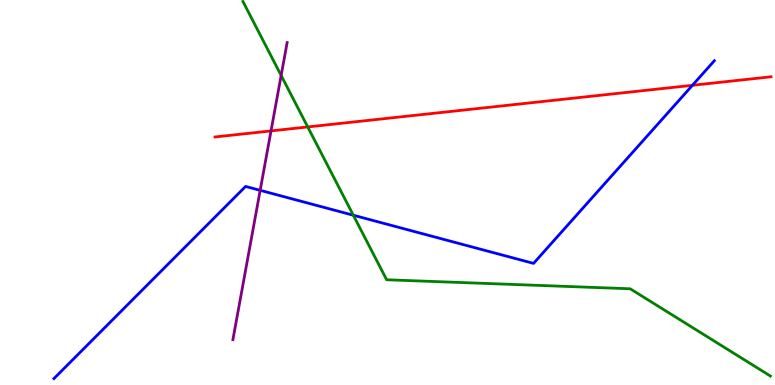[{'lines': ['blue', 'red'], 'intersections': [{'x': 8.93, 'y': 7.78}]}, {'lines': ['green', 'red'], 'intersections': [{'x': 3.97, 'y': 6.7}]}, {'lines': ['purple', 'red'], 'intersections': [{'x': 3.5, 'y': 6.6}]}, {'lines': ['blue', 'green'], 'intersections': [{'x': 4.56, 'y': 4.41}]}, {'lines': ['blue', 'purple'], 'intersections': [{'x': 3.36, 'y': 5.06}]}, {'lines': ['green', 'purple'], 'intersections': [{'x': 3.63, 'y': 8.04}]}]